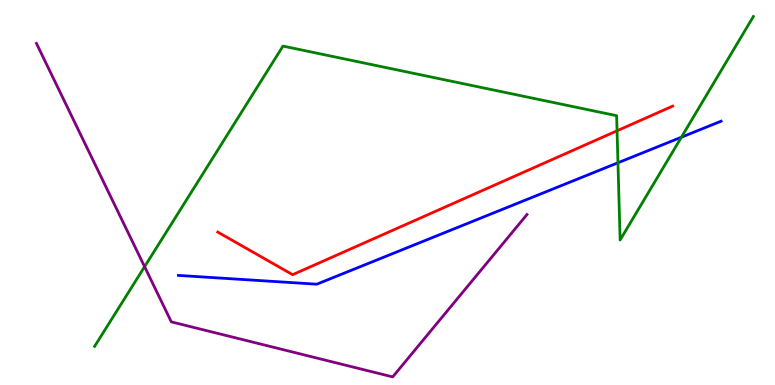[{'lines': ['blue', 'red'], 'intersections': []}, {'lines': ['green', 'red'], 'intersections': [{'x': 7.96, 'y': 6.6}]}, {'lines': ['purple', 'red'], 'intersections': []}, {'lines': ['blue', 'green'], 'intersections': [{'x': 7.97, 'y': 5.77}, {'x': 8.79, 'y': 6.44}]}, {'lines': ['blue', 'purple'], 'intersections': []}, {'lines': ['green', 'purple'], 'intersections': [{'x': 1.87, 'y': 3.07}]}]